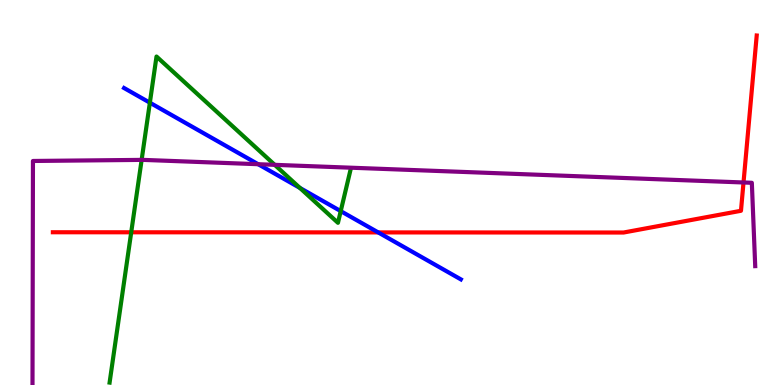[{'lines': ['blue', 'red'], 'intersections': [{'x': 4.88, 'y': 3.96}]}, {'lines': ['green', 'red'], 'intersections': [{'x': 1.69, 'y': 3.97}]}, {'lines': ['purple', 'red'], 'intersections': [{'x': 9.59, 'y': 5.26}]}, {'lines': ['blue', 'green'], 'intersections': [{'x': 1.93, 'y': 7.33}, {'x': 3.87, 'y': 5.12}, {'x': 4.4, 'y': 4.52}]}, {'lines': ['blue', 'purple'], 'intersections': [{'x': 3.33, 'y': 5.73}]}, {'lines': ['green', 'purple'], 'intersections': [{'x': 1.83, 'y': 5.85}, {'x': 3.54, 'y': 5.72}]}]